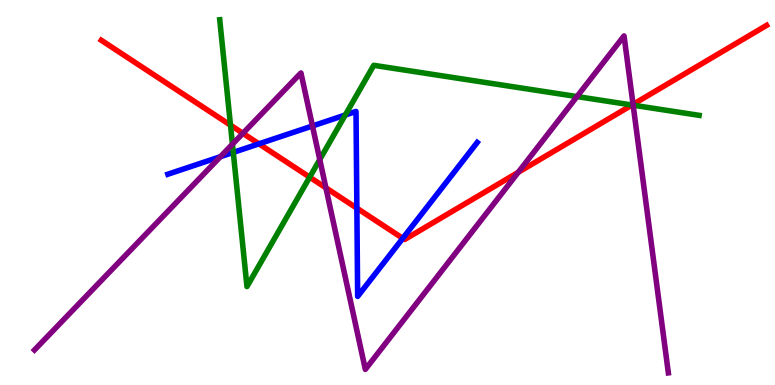[{'lines': ['blue', 'red'], 'intersections': [{'x': 3.34, 'y': 6.26}, {'x': 4.6, 'y': 4.59}, {'x': 5.2, 'y': 3.81}]}, {'lines': ['green', 'red'], 'intersections': [{'x': 2.97, 'y': 6.75}, {'x': 4.0, 'y': 5.4}, {'x': 8.15, 'y': 7.27}]}, {'lines': ['purple', 'red'], 'intersections': [{'x': 3.13, 'y': 6.54}, {'x': 4.21, 'y': 5.12}, {'x': 6.69, 'y': 5.52}, {'x': 8.17, 'y': 7.29}]}, {'lines': ['blue', 'green'], 'intersections': [{'x': 3.01, 'y': 6.04}, {'x': 4.46, 'y': 7.01}]}, {'lines': ['blue', 'purple'], 'intersections': [{'x': 2.84, 'y': 5.93}, {'x': 4.03, 'y': 6.73}]}, {'lines': ['green', 'purple'], 'intersections': [{'x': 3.0, 'y': 6.25}, {'x': 4.13, 'y': 5.86}, {'x': 7.44, 'y': 7.49}, {'x': 8.17, 'y': 7.27}]}]